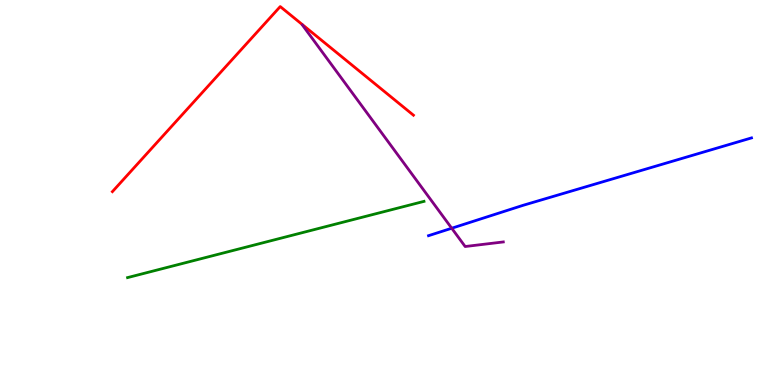[{'lines': ['blue', 'red'], 'intersections': []}, {'lines': ['green', 'red'], 'intersections': []}, {'lines': ['purple', 'red'], 'intersections': []}, {'lines': ['blue', 'green'], 'intersections': []}, {'lines': ['blue', 'purple'], 'intersections': [{'x': 5.83, 'y': 4.07}]}, {'lines': ['green', 'purple'], 'intersections': []}]